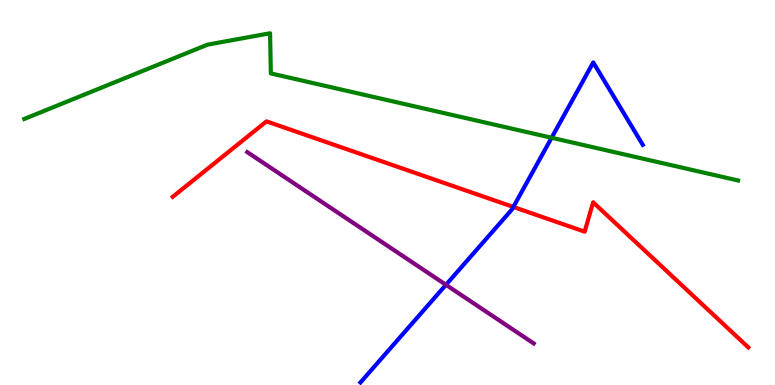[{'lines': ['blue', 'red'], 'intersections': [{'x': 6.62, 'y': 4.62}]}, {'lines': ['green', 'red'], 'intersections': []}, {'lines': ['purple', 'red'], 'intersections': []}, {'lines': ['blue', 'green'], 'intersections': [{'x': 7.12, 'y': 6.42}]}, {'lines': ['blue', 'purple'], 'intersections': [{'x': 5.75, 'y': 2.6}]}, {'lines': ['green', 'purple'], 'intersections': []}]